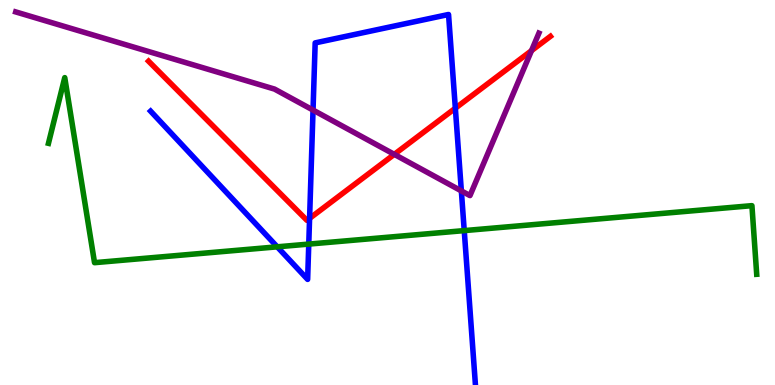[{'lines': ['blue', 'red'], 'intersections': [{'x': 3.99, 'y': 4.33}, {'x': 5.88, 'y': 7.19}]}, {'lines': ['green', 'red'], 'intersections': []}, {'lines': ['purple', 'red'], 'intersections': [{'x': 5.09, 'y': 5.99}, {'x': 6.86, 'y': 8.68}]}, {'lines': ['blue', 'green'], 'intersections': [{'x': 3.58, 'y': 3.59}, {'x': 3.98, 'y': 3.66}, {'x': 5.99, 'y': 4.01}]}, {'lines': ['blue', 'purple'], 'intersections': [{'x': 4.04, 'y': 7.14}, {'x': 5.95, 'y': 5.04}]}, {'lines': ['green', 'purple'], 'intersections': []}]